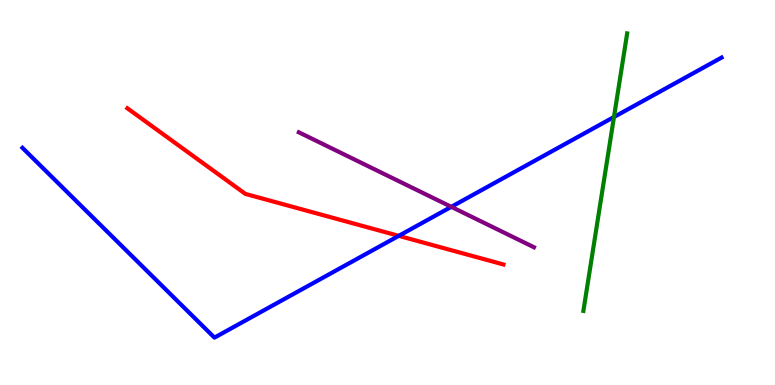[{'lines': ['blue', 'red'], 'intersections': [{'x': 5.15, 'y': 3.87}]}, {'lines': ['green', 'red'], 'intersections': []}, {'lines': ['purple', 'red'], 'intersections': []}, {'lines': ['blue', 'green'], 'intersections': [{'x': 7.92, 'y': 6.96}]}, {'lines': ['blue', 'purple'], 'intersections': [{'x': 5.82, 'y': 4.63}]}, {'lines': ['green', 'purple'], 'intersections': []}]